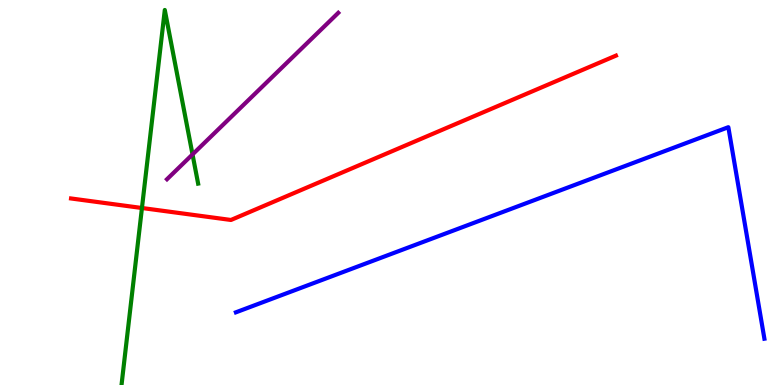[{'lines': ['blue', 'red'], 'intersections': []}, {'lines': ['green', 'red'], 'intersections': [{'x': 1.83, 'y': 4.6}]}, {'lines': ['purple', 'red'], 'intersections': []}, {'lines': ['blue', 'green'], 'intersections': []}, {'lines': ['blue', 'purple'], 'intersections': []}, {'lines': ['green', 'purple'], 'intersections': [{'x': 2.48, 'y': 5.99}]}]